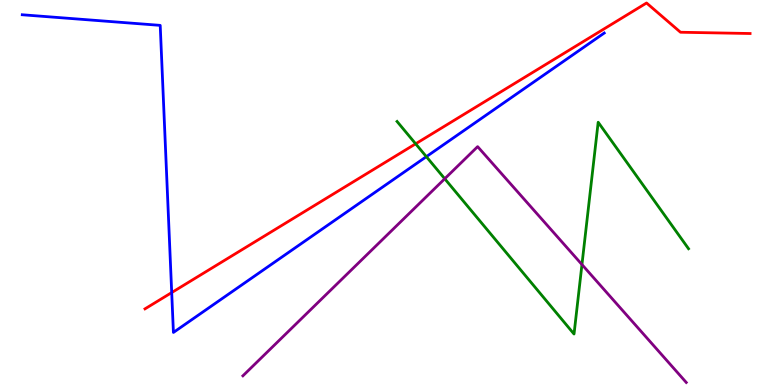[{'lines': ['blue', 'red'], 'intersections': [{'x': 2.22, 'y': 2.4}]}, {'lines': ['green', 'red'], 'intersections': [{'x': 5.36, 'y': 6.26}]}, {'lines': ['purple', 'red'], 'intersections': []}, {'lines': ['blue', 'green'], 'intersections': [{'x': 5.5, 'y': 5.93}]}, {'lines': ['blue', 'purple'], 'intersections': []}, {'lines': ['green', 'purple'], 'intersections': [{'x': 5.74, 'y': 5.36}, {'x': 7.51, 'y': 3.13}]}]